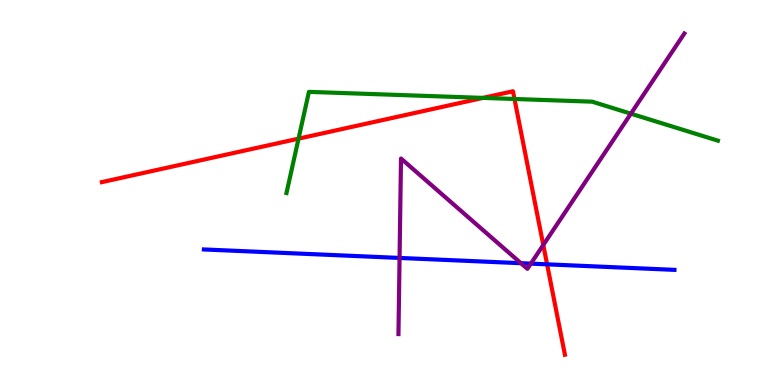[{'lines': ['blue', 'red'], 'intersections': [{'x': 7.06, 'y': 3.13}]}, {'lines': ['green', 'red'], 'intersections': [{'x': 3.85, 'y': 6.4}, {'x': 6.23, 'y': 7.46}, {'x': 6.64, 'y': 7.43}]}, {'lines': ['purple', 'red'], 'intersections': [{'x': 7.01, 'y': 3.64}]}, {'lines': ['blue', 'green'], 'intersections': []}, {'lines': ['blue', 'purple'], 'intersections': [{'x': 5.16, 'y': 3.3}, {'x': 6.72, 'y': 3.16}, {'x': 6.85, 'y': 3.15}]}, {'lines': ['green', 'purple'], 'intersections': [{'x': 8.14, 'y': 7.05}]}]